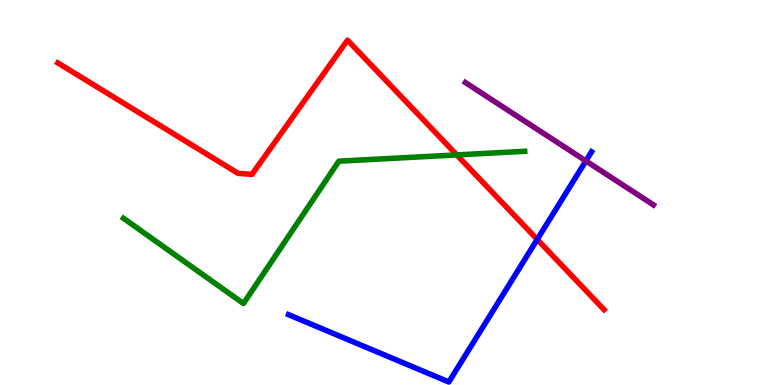[{'lines': ['blue', 'red'], 'intersections': [{'x': 6.93, 'y': 3.78}]}, {'lines': ['green', 'red'], 'intersections': [{'x': 5.89, 'y': 5.98}]}, {'lines': ['purple', 'red'], 'intersections': []}, {'lines': ['blue', 'green'], 'intersections': []}, {'lines': ['blue', 'purple'], 'intersections': [{'x': 7.56, 'y': 5.82}]}, {'lines': ['green', 'purple'], 'intersections': []}]